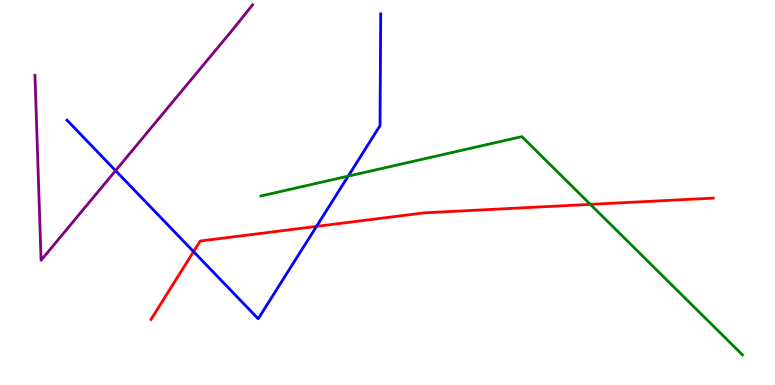[{'lines': ['blue', 'red'], 'intersections': [{'x': 2.5, 'y': 3.46}, {'x': 4.08, 'y': 4.12}]}, {'lines': ['green', 'red'], 'intersections': [{'x': 7.62, 'y': 4.69}]}, {'lines': ['purple', 'red'], 'intersections': []}, {'lines': ['blue', 'green'], 'intersections': [{'x': 4.49, 'y': 5.43}]}, {'lines': ['blue', 'purple'], 'intersections': [{'x': 1.49, 'y': 5.57}]}, {'lines': ['green', 'purple'], 'intersections': []}]